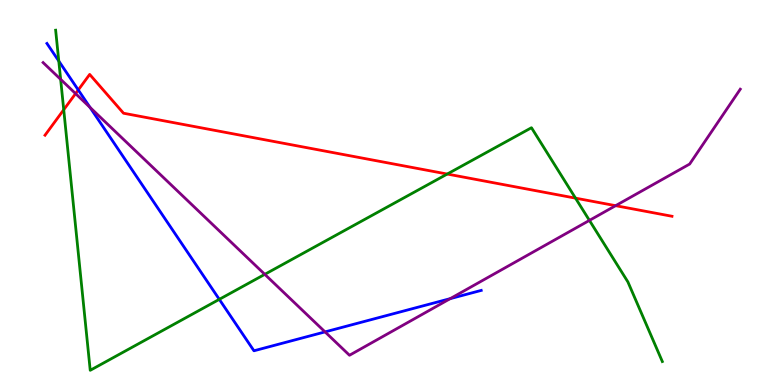[{'lines': ['blue', 'red'], 'intersections': [{'x': 1.01, 'y': 7.66}]}, {'lines': ['green', 'red'], 'intersections': [{'x': 0.822, 'y': 7.15}, {'x': 5.77, 'y': 5.48}, {'x': 7.43, 'y': 4.85}]}, {'lines': ['purple', 'red'], 'intersections': [{'x': 0.975, 'y': 7.57}, {'x': 7.94, 'y': 4.66}]}, {'lines': ['blue', 'green'], 'intersections': [{'x': 0.758, 'y': 8.41}, {'x': 2.83, 'y': 2.22}]}, {'lines': ['blue', 'purple'], 'intersections': [{'x': 1.16, 'y': 7.21}, {'x': 4.19, 'y': 1.38}, {'x': 5.81, 'y': 2.24}]}, {'lines': ['green', 'purple'], 'intersections': [{'x': 0.782, 'y': 7.94}, {'x': 3.42, 'y': 2.87}, {'x': 7.61, 'y': 4.28}]}]